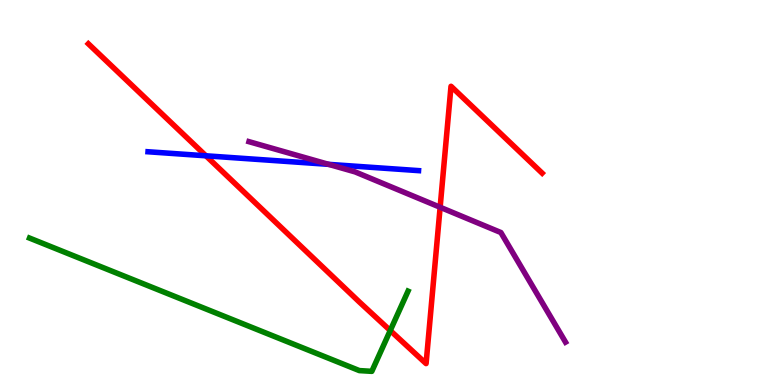[{'lines': ['blue', 'red'], 'intersections': [{'x': 2.66, 'y': 5.95}]}, {'lines': ['green', 'red'], 'intersections': [{'x': 5.04, 'y': 1.42}]}, {'lines': ['purple', 'red'], 'intersections': [{'x': 5.68, 'y': 4.62}]}, {'lines': ['blue', 'green'], 'intersections': []}, {'lines': ['blue', 'purple'], 'intersections': [{'x': 4.24, 'y': 5.73}]}, {'lines': ['green', 'purple'], 'intersections': []}]